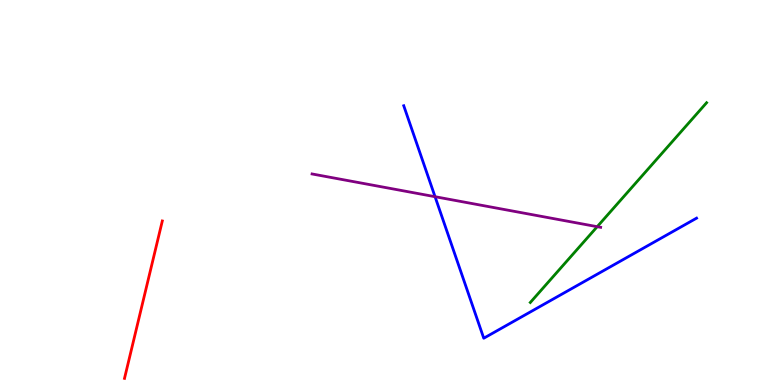[{'lines': ['blue', 'red'], 'intersections': []}, {'lines': ['green', 'red'], 'intersections': []}, {'lines': ['purple', 'red'], 'intersections': []}, {'lines': ['blue', 'green'], 'intersections': []}, {'lines': ['blue', 'purple'], 'intersections': [{'x': 5.61, 'y': 4.89}]}, {'lines': ['green', 'purple'], 'intersections': [{'x': 7.71, 'y': 4.11}]}]